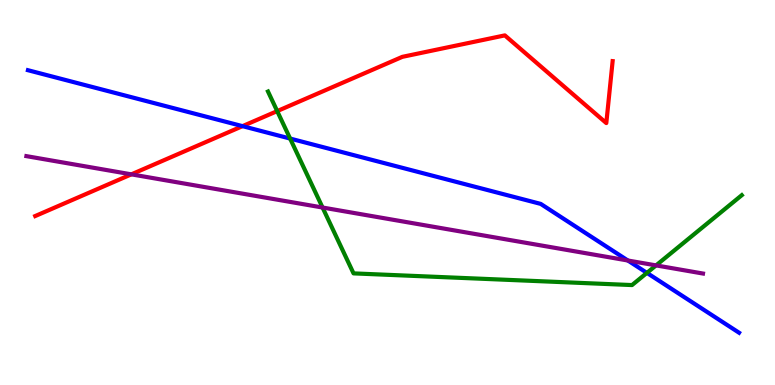[{'lines': ['blue', 'red'], 'intersections': [{'x': 3.13, 'y': 6.72}]}, {'lines': ['green', 'red'], 'intersections': [{'x': 3.58, 'y': 7.11}]}, {'lines': ['purple', 'red'], 'intersections': [{'x': 1.69, 'y': 5.47}]}, {'lines': ['blue', 'green'], 'intersections': [{'x': 3.74, 'y': 6.4}, {'x': 8.35, 'y': 2.91}]}, {'lines': ['blue', 'purple'], 'intersections': [{'x': 8.1, 'y': 3.23}]}, {'lines': ['green', 'purple'], 'intersections': [{'x': 4.16, 'y': 4.61}, {'x': 8.47, 'y': 3.11}]}]